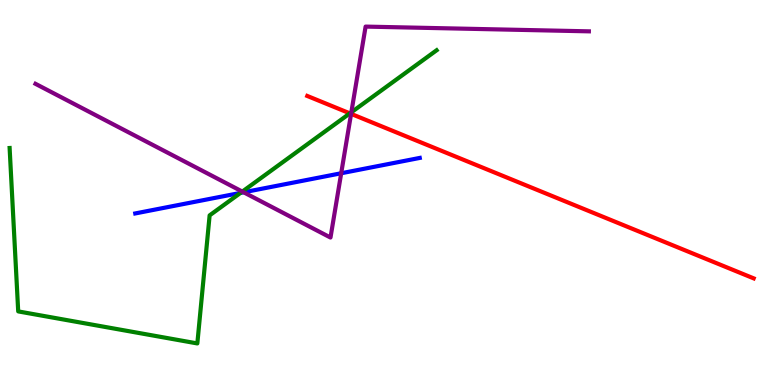[{'lines': ['blue', 'red'], 'intersections': []}, {'lines': ['green', 'red'], 'intersections': [{'x': 4.51, 'y': 7.06}]}, {'lines': ['purple', 'red'], 'intersections': [{'x': 4.53, 'y': 7.04}]}, {'lines': ['blue', 'green'], 'intersections': [{'x': 3.1, 'y': 4.99}]}, {'lines': ['blue', 'purple'], 'intersections': [{'x': 3.14, 'y': 5.01}, {'x': 4.4, 'y': 5.5}]}, {'lines': ['green', 'purple'], 'intersections': [{'x': 3.13, 'y': 5.02}, {'x': 4.53, 'y': 7.08}]}]